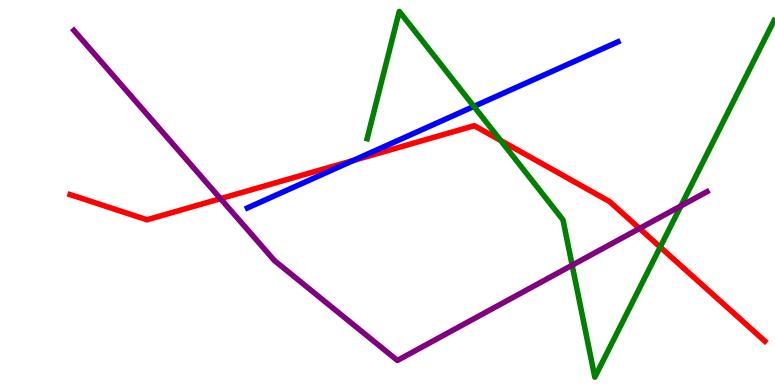[{'lines': ['blue', 'red'], 'intersections': [{'x': 4.56, 'y': 5.83}]}, {'lines': ['green', 'red'], 'intersections': [{'x': 6.46, 'y': 6.35}, {'x': 8.52, 'y': 3.58}]}, {'lines': ['purple', 'red'], 'intersections': [{'x': 2.85, 'y': 4.84}, {'x': 8.25, 'y': 4.07}]}, {'lines': ['blue', 'green'], 'intersections': [{'x': 6.11, 'y': 7.24}]}, {'lines': ['blue', 'purple'], 'intersections': []}, {'lines': ['green', 'purple'], 'intersections': [{'x': 7.38, 'y': 3.11}, {'x': 8.79, 'y': 4.65}]}]